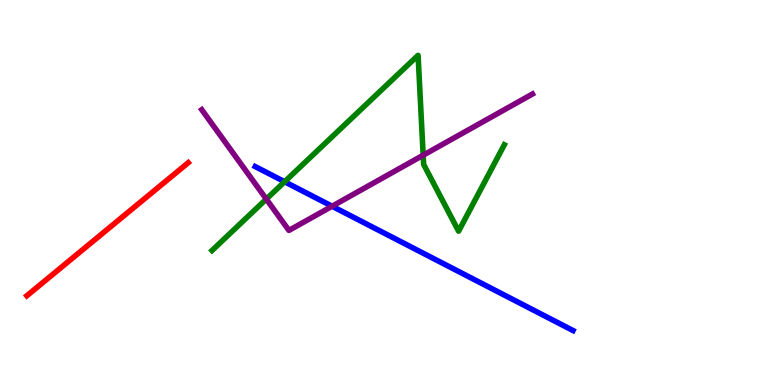[{'lines': ['blue', 'red'], 'intersections': []}, {'lines': ['green', 'red'], 'intersections': []}, {'lines': ['purple', 'red'], 'intersections': []}, {'lines': ['blue', 'green'], 'intersections': [{'x': 3.67, 'y': 5.28}]}, {'lines': ['blue', 'purple'], 'intersections': [{'x': 4.29, 'y': 4.64}]}, {'lines': ['green', 'purple'], 'intersections': [{'x': 3.44, 'y': 4.83}, {'x': 5.46, 'y': 5.97}]}]